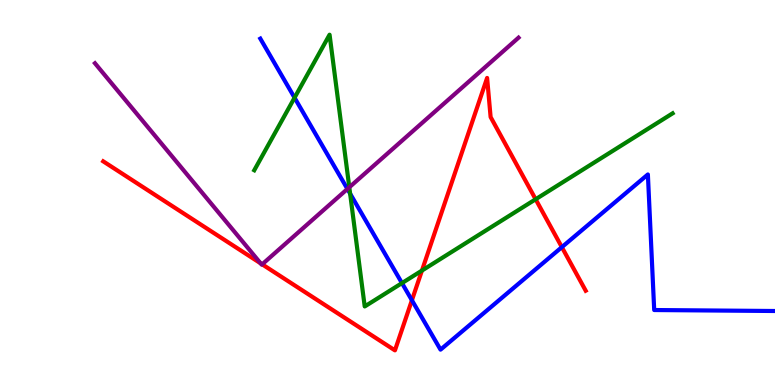[{'lines': ['blue', 'red'], 'intersections': [{'x': 5.31, 'y': 2.2}, {'x': 7.25, 'y': 3.58}]}, {'lines': ['green', 'red'], 'intersections': [{'x': 5.44, 'y': 2.97}, {'x': 6.91, 'y': 4.82}]}, {'lines': ['purple', 'red'], 'intersections': [{'x': 3.36, 'y': 3.16}, {'x': 3.38, 'y': 3.13}]}, {'lines': ['blue', 'green'], 'intersections': [{'x': 3.8, 'y': 7.46}, {'x': 4.52, 'y': 4.97}, {'x': 5.19, 'y': 2.65}]}, {'lines': ['blue', 'purple'], 'intersections': [{'x': 4.48, 'y': 5.09}]}, {'lines': ['green', 'purple'], 'intersections': [{'x': 4.51, 'y': 5.14}]}]